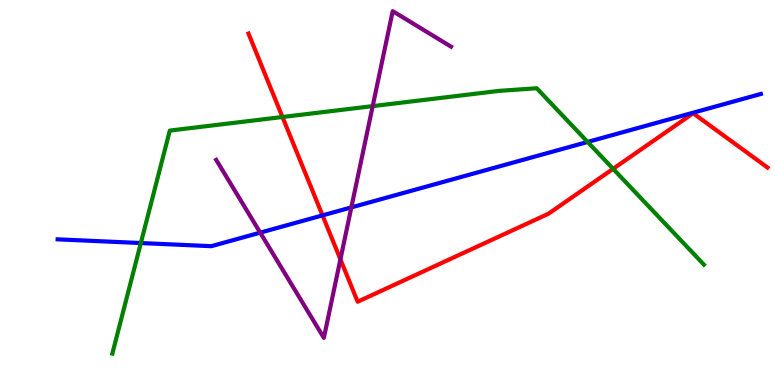[{'lines': ['blue', 'red'], 'intersections': [{'x': 4.16, 'y': 4.41}]}, {'lines': ['green', 'red'], 'intersections': [{'x': 3.64, 'y': 6.96}, {'x': 7.91, 'y': 5.61}]}, {'lines': ['purple', 'red'], 'intersections': [{'x': 4.39, 'y': 3.26}]}, {'lines': ['blue', 'green'], 'intersections': [{'x': 1.82, 'y': 3.69}, {'x': 7.58, 'y': 6.31}]}, {'lines': ['blue', 'purple'], 'intersections': [{'x': 3.36, 'y': 3.96}, {'x': 4.53, 'y': 4.61}]}, {'lines': ['green', 'purple'], 'intersections': [{'x': 4.81, 'y': 7.24}]}]